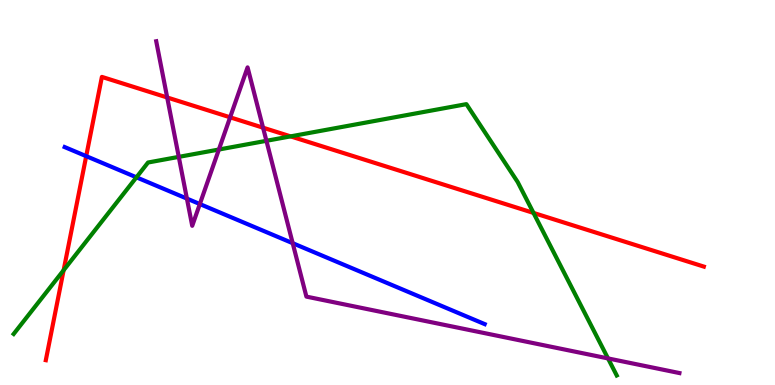[{'lines': ['blue', 'red'], 'intersections': [{'x': 1.11, 'y': 5.94}]}, {'lines': ['green', 'red'], 'intersections': [{'x': 0.821, 'y': 2.98}, {'x': 3.75, 'y': 6.46}, {'x': 6.88, 'y': 4.47}]}, {'lines': ['purple', 'red'], 'intersections': [{'x': 2.16, 'y': 7.47}, {'x': 2.97, 'y': 6.95}, {'x': 3.39, 'y': 6.68}]}, {'lines': ['blue', 'green'], 'intersections': [{'x': 1.76, 'y': 5.39}]}, {'lines': ['blue', 'purple'], 'intersections': [{'x': 2.41, 'y': 4.84}, {'x': 2.58, 'y': 4.7}, {'x': 3.78, 'y': 3.68}]}, {'lines': ['green', 'purple'], 'intersections': [{'x': 2.31, 'y': 5.93}, {'x': 2.82, 'y': 6.12}, {'x': 3.44, 'y': 6.34}, {'x': 7.85, 'y': 0.69}]}]